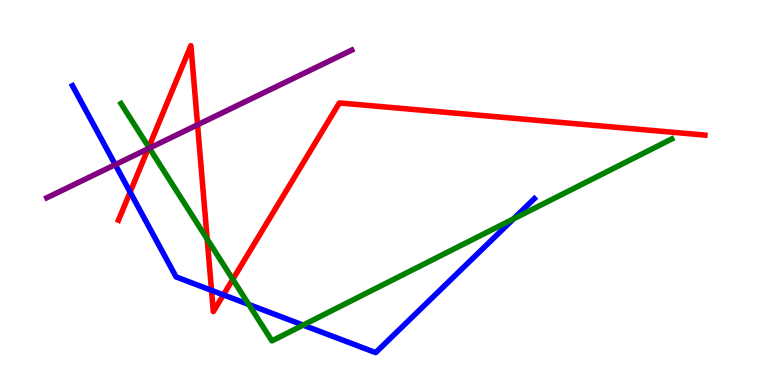[{'lines': ['blue', 'red'], 'intersections': [{'x': 1.68, 'y': 5.01}, {'x': 2.73, 'y': 2.46}, {'x': 2.88, 'y': 2.34}]}, {'lines': ['green', 'red'], 'intersections': [{'x': 1.92, 'y': 6.18}, {'x': 2.67, 'y': 3.79}, {'x': 3.0, 'y': 2.74}]}, {'lines': ['purple', 'red'], 'intersections': [{'x': 1.91, 'y': 6.14}, {'x': 2.55, 'y': 6.76}]}, {'lines': ['blue', 'green'], 'intersections': [{'x': 3.21, 'y': 2.09}, {'x': 3.91, 'y': 1.56}, {'x': 6.63, 'y': 4.31}]}, {'lines': ['blue', 'purple'], 'intersections': [{'x': 1.49, 'y': 5.72}]}, {'lines': ['green', 'purple'], 'intersections': [{'x': 1.93, 'y': 6.15}]}]